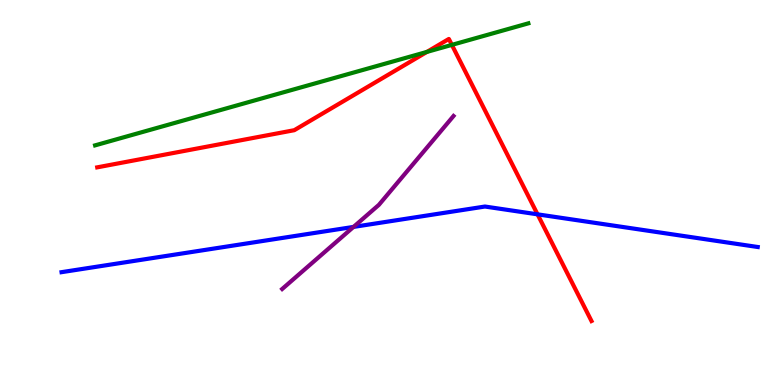[{'lines': ['blue', 'red'], 'intersections': [{'x': 6.94, 'y': 4.43}]}, {'lines': ['green', 'red'], 'intersections': [{'x': 5.51, 'y': 8.65}, {'x': 5.83, 'y': 8.83}]}, {'lines': ['purple', 'red'], 'intersections': []}, {'lines': ['blue', 'green'], 'intersections': []}, {'lines': ['blue', 'purple'], 'intersections': [{'x': 4.56, 'y': 4.11}]}, {'lines': ['green', 'purple'], 'intersections': []}]